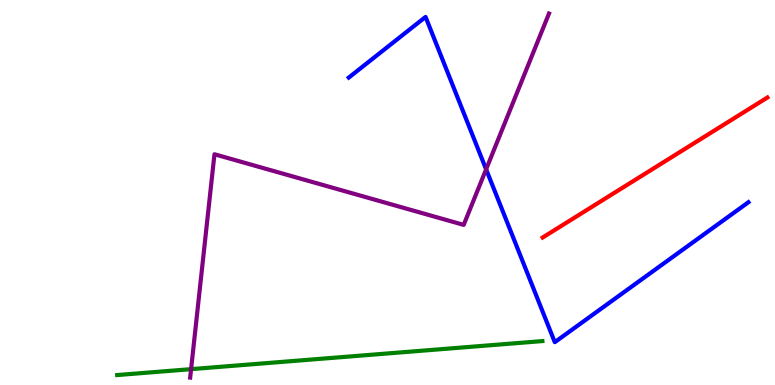[{'lines': ['blue', 'red'], 'intersections': []}, {'lines': ['green', 'red'], 'intersections': []}, {'lines': ['purple', 'red'], 'intersections': []}, {'lines': ['blue', 'green'], 'intersections': []}, {'lines': ['blue', 'purple'], 'intersections': [{'x': 6.27, 'y': 5.6}]}, {'lines': ['green', 'purple'], 'intersections': [{'x': 2.47, 'y': 0.412}]}]